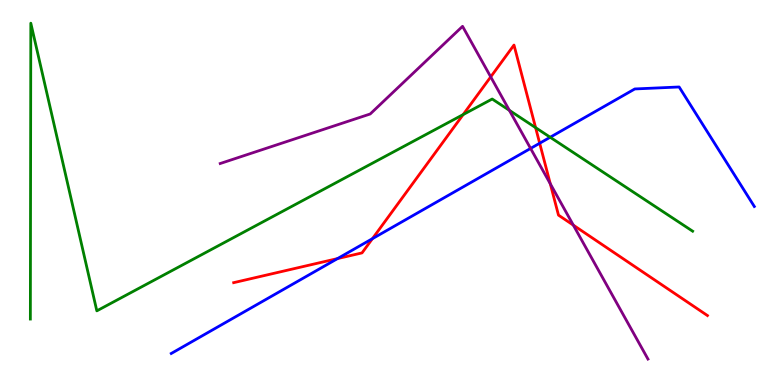[{'lines': ['blue', 'red'], 'intersections': [{'x': 4.36, 'y': 3.28}, {'x': 4.81, 'y': 3.8}, {'x': 6.96, 'y': 6.28}]}, {'lines': ['green', 'red'], 'intersections': [{'x': 5.98, 'y': 7.02}, {'x': 6.91, 'y': 6.68}]}, {'lines': ['purple', 'red'], 'intersections': [{'x': 6.33, 'y': 8.0}, {'x': 7.1, 'y': 5.23}, {'x': 7.4, 'y': 4.15}]}, {'lines': ['blue', 'green'], 'intersections': [{'x': 7.1, 'y': 6.44}]}, {'lines': ['blue', 'purple'], 'intersections': [{'x': 6.85, 'y': 6.14}]}, {'lines': ['green', 'purple'], 'intersections': [{'x': 6.57, 'y': 7.13}]}]